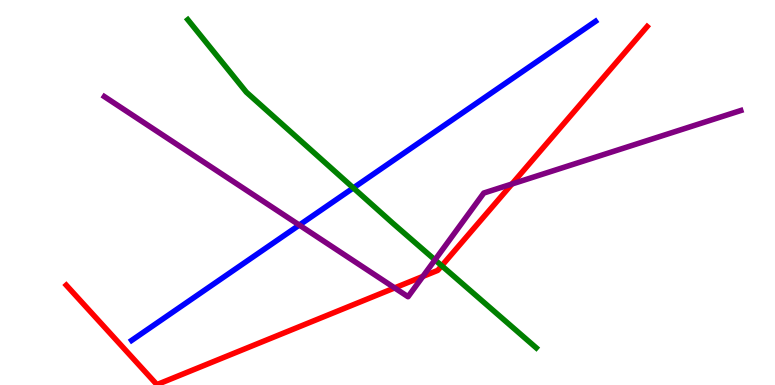[{'lines': ['blue', 'red'], 'intersections': []}, {'lines': ['green', 'red'], 'intersections': [{'x': 5.7, 'y': 3.1}]}, {'lines': ['purple', 'red'], 'intersections': [{'x': 5.09, 'y': 2.52}, {'x': 5.46, 'y': 2.82}, {'x': 6.61, 'y': 5.22}]}, {'lines': ['blue', 'green'], 'intersections': [{'x': 4.56, 'y': 5.12}]}, {'lines': ['blue', 'purple'], 'intersections': [{'x': 3.86, 'y': 4.15}]}, {'lines': ['green', 'purple'], 'intersections': [{'x': 5.61, 'y': 3.25}]}]